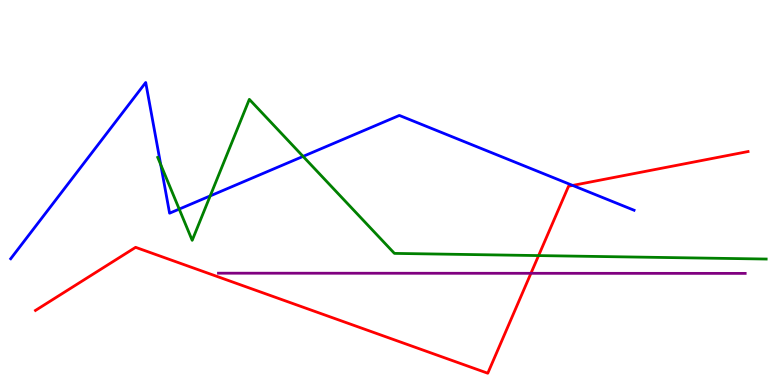[{'lines': ['blue', 'red'], 'intersections': [{'x': 7.39, 'y': 5.18}]}, {'lines': ['green', 'red'], 'intersections': [{'x': 6.95, 'y': 3.36}]}, {'lines': ['purple', 'red'], 'intersections': [{'x': 6.85, 'y': 2.9}]}, {'lines': ['blue', 'green'], 'intersections': [{'x': 2.07, 'y': 5.73}, {'x': 2.31, 'y': 4.57}, {'x': 2.71, 'y': 4.91}, {'x': 3.91, 'y': 5.94}]}, {'lines': ['blue', 'purple'], 'intersections': []}, {'lines': ['green', 'purple'], 'intersections': []}]